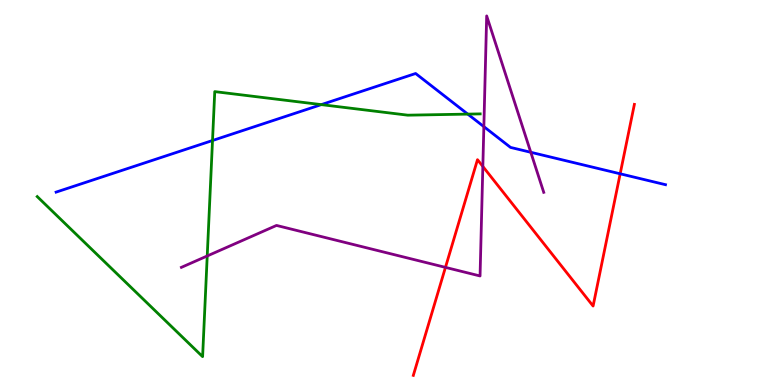[{'lines': ['blue', 'red'], 'intersections': [{'x': 8.0, 'y': 5.49}]}, {'lines': ['green', 'red'], 'intersections': []}, {'lines': ['purple', 'red'], 'intersections': [{'x': 5.75, 'y': 3.06}, {'x': 6.23, 'y': 5.68}]}, {'lines': ['blue', 'green'], 'intersections': [{'x': 2.74, 'y': 6.35}, {'x': 4.15, 'y': 7.28}, {'x': 6.04, 'y': 7.04}]}, {'lines': ['blue', 'purple'], 'intersections': [{'x': 6.24, 'y': 6.71}, {'x': 6.85, 'y': 6.04}]}, {'lines': ['green', 'purple'], 'intersections': [{'x': 2.67, 'y': 3.35}]}]